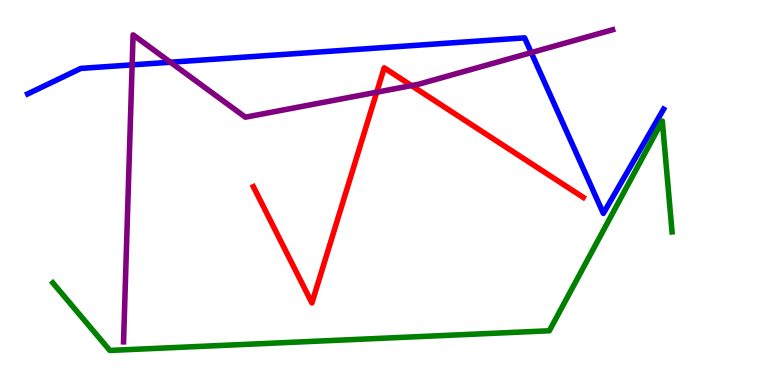[{'lines': ['blue', 'red'], 'intersections': []}, {'lines': ['green', 'red'], 'intersections': []}, {'lines': ['purple', 'red'], 'intersections': [{'x': 4.86, 'y': 7.6}, {'x': 5.31, 'y': 7.78}]}, {'lines': ['blue', 'green'], 'intersections': []}, {'lines': ['blue', 'purple'], 'intersections': [{'x': 1.71, 'y': 8.32}, {'x': 2.2, 'y': 8.38}, {'x': 6.85, 'y': 8.63}]}, {'lines': ['green', 'purple'], 'intersections': []}]